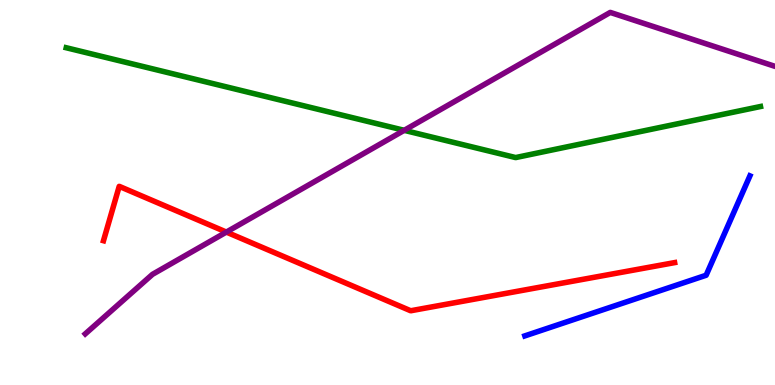[{'lines': ['blue', 'red'], 'intersections': []}, {'lines': ['green', 'red'], 'intersections': []}, {'lines': ['purple', 'red'], 'intersections': [{'x': 2.92, 'y': 3.97}]}, {'lines': ['blue', 'green'], 'intersections': []}, {'lines': ['blue', 'purple'], 'intersections': []}, {'lines': ['green', 'purple'], 'intersections': [{'x': 5.22, 'y': 6.61}]}]